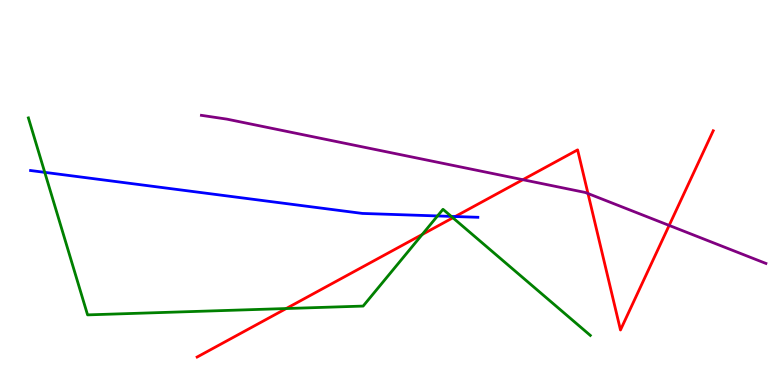[{'lines': ['blue', 'red'], 'intersections': [{'x': 5.87, 'y': 4.38}]}, {'lines': ['green', 'red'], 'intersections': [{'x': 3.69, 'y': 1.99}, {'x': 5.45, 'y': 3.91}, {'x': 5.84, 'y': 4.34}]}, {'lines': ['purple', 'red'], 'intersections': [{'x': 6.75, 'y': 5.33}, {'x': 7.59, 'y': 4.97}, {'x': 8.63, 'y': 4.14}]}, {'lines': ['blue', 'green'], 'intersections': [{'x': 0.577, 'y': 5.52}, {'x': 5.65, 'y': 4.39}, {'x': 5.82, 'y': 4.38}]}, {'lines': ['blue', 'purple'], 'intersections': []}, {'lines': ['green', 'purple'], 'intersections': []}]